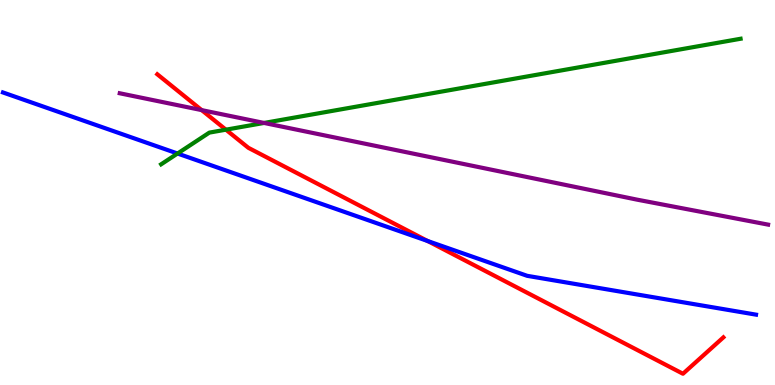[{'lines': ['blue', 'red'], 'intersections': [{'x': 5.52, 'y': 3.74}]}, {'lines': ['green', 'red'], 'intersections': [{'x': 2.92, 'y': 6.63}]}, {'lines': ['purple', 'red'], 'intersections': [{'x': 2.6, 'y': 7.14}]}, {'lines': ['blue', 'green'], 'intersections': [{'x': 2.29, 'y': 6.01}]}, {'lines': ['blue', 'purple'], 'intersections': []}, {'lines': ['green', 'purple'], 'intersections': [{'x': 3.41, 'y': 6.81}]}]